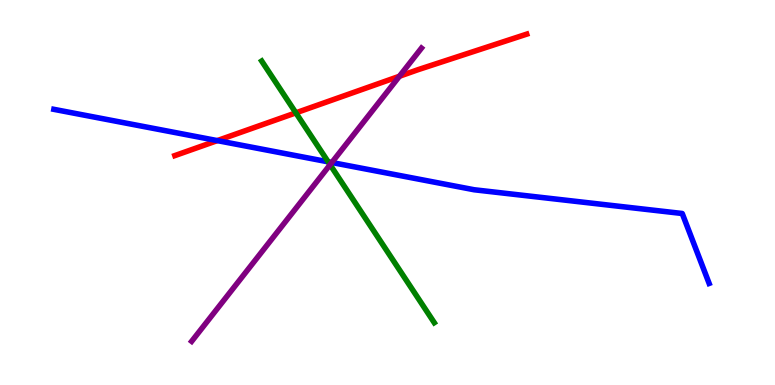[{'lines': ['blue', 'red'], 'intersections': [{'x': 2.8, 'y': 6.35}]}, {'lines': ['green', 'red'], 'intersections': [{'x': 3.82, 'y': 7.07}]}, {'lines': ['purple', 'red'], 'intersections': [{'x': 5.15, 'y': 8.02}]}, {'lines': ['blue', 'green'], 'intersections': [{'x': 4.23, 'y': 5.8}]}, {'lines': ['blue', 'purple'], 'intersections': [{'x': 4.28, 'y': 5.78}]}, {'lines': ['green', 'purple'], 'intersections': [{'x': 4.26, 'y': 5.72}]}]